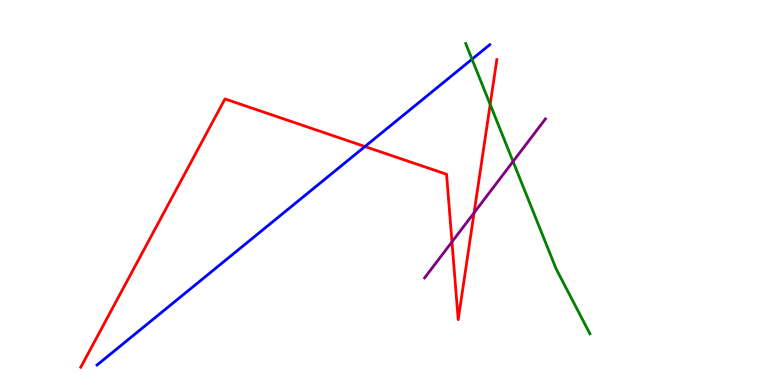[{'lines': ['blue', 'red'], 'intersections': [{'x': 4.71, 'y': 6.19}]}, {'lines': ['green', 'red'], 'intersections': [{'x': 6.32, 'y': 7.29}]}, {'lines': ['purple', 'red'], 'intersections': [{'x': 5.83, 'y': 3.72}, {'x': 6.12, 'y': 4.47}]}, {'lines': ['blue', 'green'], 'intersections': [{'x': 6.09, 'y': 8.46}]}, {'lines': ['blue', 'purple'], 'intersections': []}, {'lines': ['green', 'purple'], 'intersections': [{'x': 6.62, 'y': 5.81}]}]